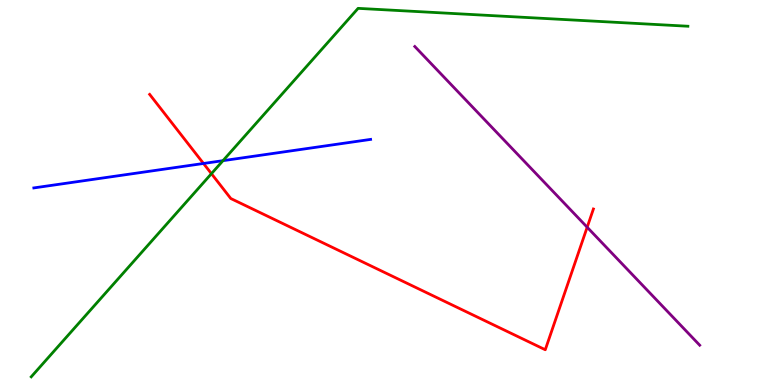[{'lines': ['blue', 'red'], 'intersections': [{'x': 2.63, 'y': 5.75}]}, {'lines': ['green', 'red'], 'intersections': [{'x': 2.73, 'y': 5.49}]}, {'lines': ['purple', 'red'], 'intersections': [{'x': 7.58, 'y': 4.1}]}, {'lines': ['blue', 'green'], 'intersections': [{'x': 2.88, 'y': 5.83}]}, {'lines': ['blue', 'purple'], 'intersections': []}, {'lines': ['green', 'purple'], 'intersections': []}]